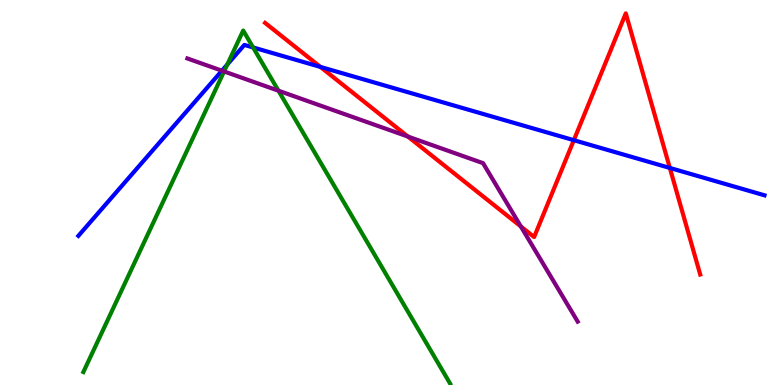[{'lines': ['blue', 'red'], 'intersections': [{'x': 4.13, 'y': 8.26}, {'x': 7.4, 'y': 6.36}, {'x': 8.64, 'y': 5.64}]}, {'lines': ['green', 'red'], 'intersections': []}, {'lines': ['purple', 'red'], 'intersections': [{'x': 5.26, 'y': 6.45}, {'x': 6.72, 'y': 4.12}]}, {'lines': ['blue', 'green'], 'intersections': [{'x': 2.93, 'y': 8.32}, {'x': 3.27, 'y': 8.77}]}, {'lines': ['blue', 'purple'], 'intersections': [{'x': 2.86, 'y': 8.16}]}, {'lines': ['green', 'purple'], 'intersections': [{'x': 2.89, 'y': 8.14}, {'x': 3.59, 'y': 7.64}]}]